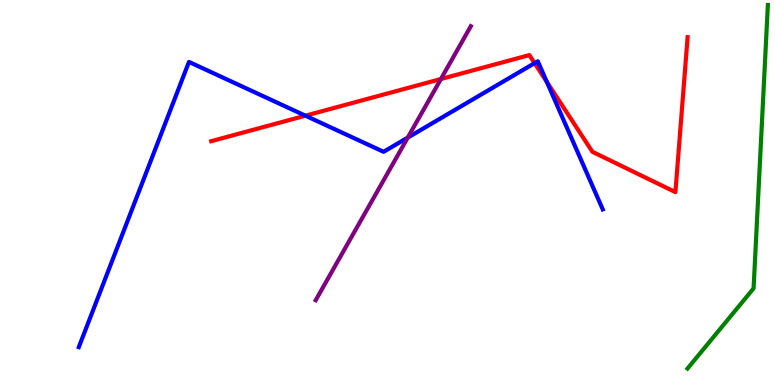[{'lines': ['blue', 'red'], 'intersections': [{'x': 3.94, 'y': 7.0}, {'x': 6.9, 'y': 8.36}, {'x': 7.06, 'y': 7.87}]}, {'lines': ['green', 'red'], 'intersections': []}, {'lines': ['purple', 'red'], 'intersections': [{'x': 5.69, 'y': 7.95}]}, {'lines': ['blue', 'green'], 'intersections': []}, {'lines': ['blue', 'purple'], 'intersections': [{'x': 5.26, 'y': 6.43}]}, {'lines': ['green', 'purple'], 'intersections': []}]